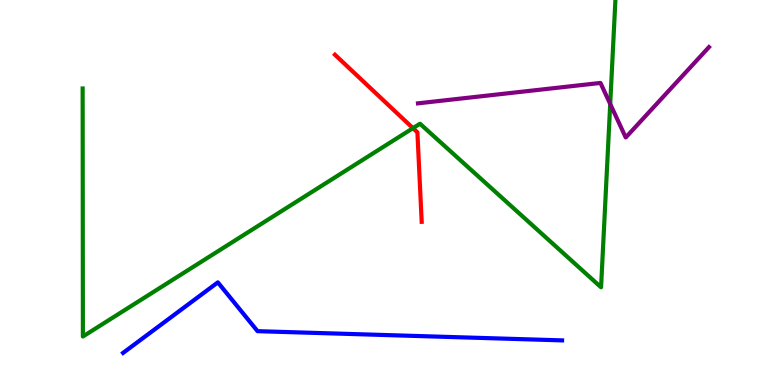[{'lines': ['blue', 'red'], 'intersections': []}, {'lines': ['green', 'red'], 'intersections': [{'x': 5.33, 'y': 6.67}]}, {'lines': ['purple', 'red'], 'intersections': []}, {'lines': ['blue', 'green'], 'intersections': []}, {'lines': ['blue', 'purple'], 'intersections': []}, {'lines': ['green', 'purple'], 'intersections': [{'x': 7.87, 'y': 7.3}]}]